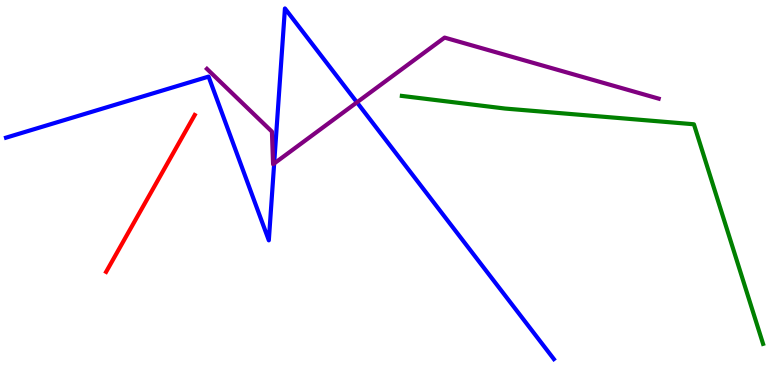[{'lines': ['blue', 'red'], 'intersections': []}, {'lines': ['green', 'red'], 'intersections': []}, {'lines': ['purple', 'red'], 'intersections': []}, {'lines': ['blue', 'green'], 'intersections': []}, {'lines': ['blue', 'purple'], 'intersections': [{'x': 3.54, 'y': 5.75}, {'x': 4.61, 'y': 7.34}]}, {'lines': ['green', 'purple'], 'intersections': []}]